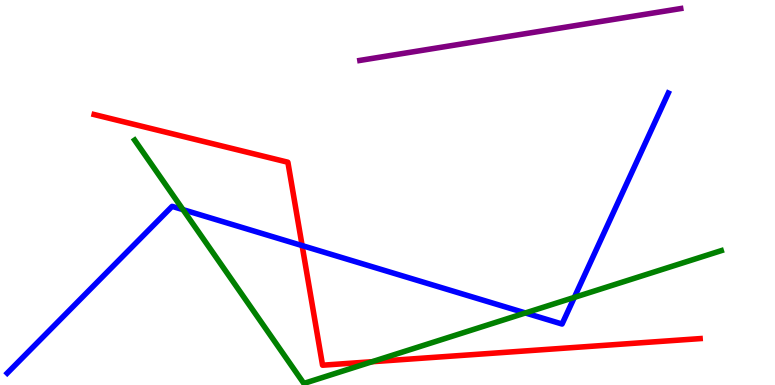[{'lines': ['blue', 'red'], 'intersections': [{'x': 3.9, 'y': 3.62}]}, {'lines': ['green', 'red'], 'intersections': [{'x': 4.8, 'y': 0.605}]}, {'lines': ['purple', 'red'], 'intersections': []}, {'lines': ['blue', 'green'], 'intersections': [{'x': 2.36, 'y': 4.55}, {'x': 6.78, 'y': 1.87}, {'x': 7.41, 'y': 2.28}]}, {'lines': ['blue', 'purple'], 'intersections': []}, {'lines': ['green', 'purple'], 'intersections': []}]